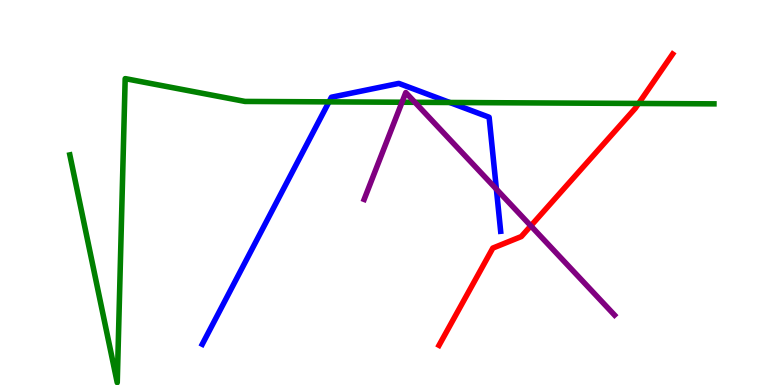[{'lines': ['blue', 'red'], 'intersections': []}, {'lines': ['green', 'red'], 'intersections': [{'x': 8.24, 'y': 7.31}]}, {'lines': ['purple', 'red'], 'intersections': [{'x': 6.85, 'y': 4.13}]}, {'lines': ['blue', 'green'], 'intersections': [{'x': 4.25, 'y': 7.35}, {'x': 5.8, 'y': 7.34}]}, {'lines': ['blue', 'purple'], 'intersections': [{'x': 6.41, 'y': 5.09}]}, {'lines': ['green', 'purple'], 'intersections': [{'x': 5.19, 'y': 7.34}, {'x': 5.35, 'y': 7.34}]}]